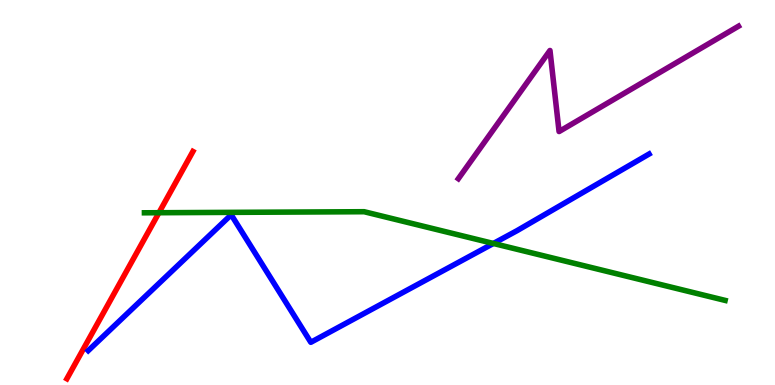[{'lines': ['blue', 'red'], 'intersections': []}, {'lines': ['green', 'red'], 'intersections': [{'x': 2.05, 'y': 4.47}]}, {'lines': ['purple', 'red'], 'intersections': []}, {'lines': ['blue', 'green'], 'intersections': [{'x': 6.37, 'y': 3.68}]}, {'lines': ['blue', 'purple'], 'intersections': []}, {'lines': ['green', 'purple'], 'intersections': []}]